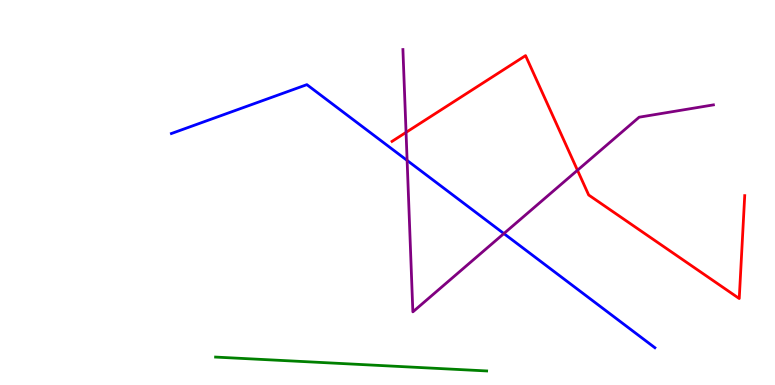[{'lines': ['blue', 'red'], 'intersections': []}, {'lines': ['green', 'red'], 'intersections': []}, {'lines': ['purple', 'red'], 'intersections': [{'x': 5.24, 'y': 6.56}, {'x': 7.45, 'y': 5.58}]}, {'lines': ['blue', 'green'], 'intersections': []}, {'lines': ['blue', 'purple'], 'intersections': [{'x': 5.25, 'y': 5.83}, {'x': 6.5, 'y': 3.93}]}, {'lines': ['green', 'purple'], 'intersections': []}]